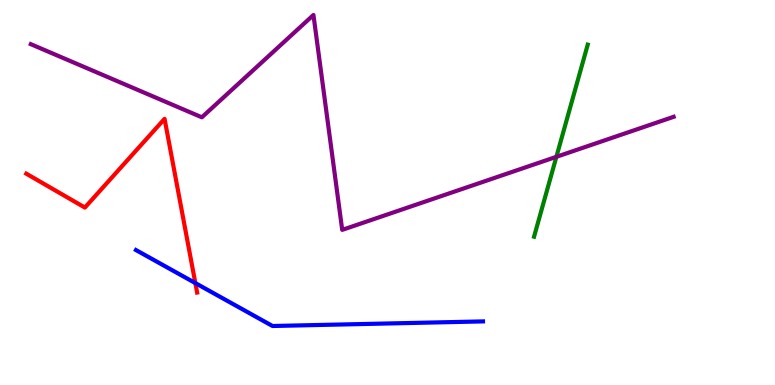[{'lines': ['blue', 'red'], 'intersections': [{'x': 2.52, 'y': 2.65}]}, {'lines': ['green', 'red'], 'intersections': []}, {'lines': ['purple', 'red'], 'intersections': []}, {'lines': ['blue', 'green'], 'intersections': []}, {'lines': ['blue', 'purple'], 'intersections': []}, {'lines': ['green', 'purple'], 'intersections': [{'x': 7.18, 'y': 5.93}]}]